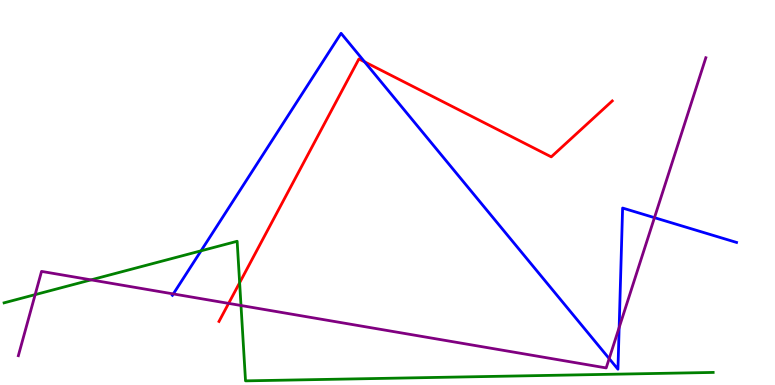[{'lines': ['blue', 'red'], 'intersections': [{'x': 4.7, 'y': 8.39}]}, {'lines': ['green', 'red'], 'intersections': [{'x': 3.09, 'y': 2.66}]}, {'lines': ['purple', 'red'], 'intersections': [{'x': 2.95, 'y': 2.12}]}, {'lines': ['blue', 'green'], 'intersections': [{'x': 2.59, 'y': 3.49}]}, {'lines': ['blue', 'purple'], 'intersections': [{'x': 2.24, 'y': 2.37}, {'x': 7.86, 'y': 0.686}, {'x': 7.99, 'y': 1.49}, {'x': 8.44, 'y': 4.35}]}, {'lines': ['green', 'purple'], 'intersections': [{'x': 0.454, 'y': 2.35}, {'x': 1.18, 'y': 2.73}, {'x': 3.11, 'y': 2.06}]}]